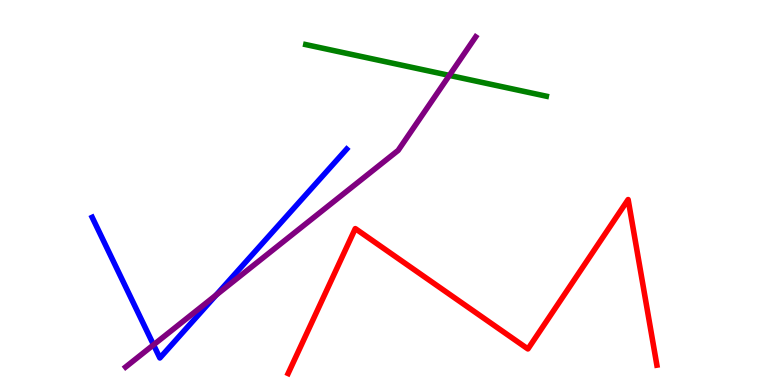[{'lines': ['blue', 'red'], 'intersections': []}, {'lines': ['green', 'red'], 'intersections': []}, {'lines': ['purple', 'red'], 'intersections': []}, {'lines': ['blue', 'green'], 'intersections': []}, {'lines': ['blue', 'purple'], 'intersections': [{'x': 1.98, 'y': 1.04}, {'x': 2.79, 'y': 2.34}]}, {'lines': ['green', 'purple'], 'intersections': [{'x': 5.8, 'y': 8.04}]}]